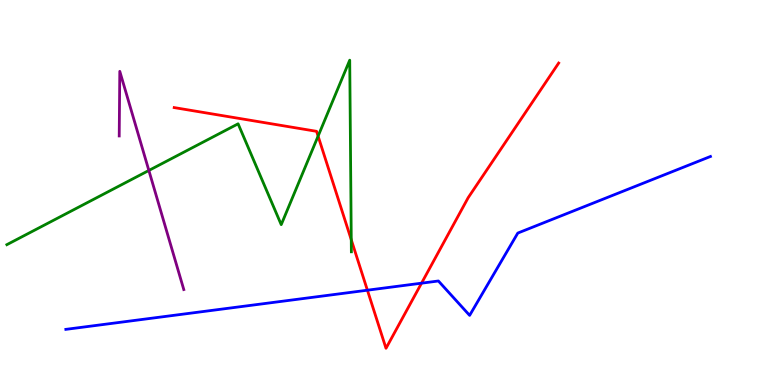[{'lines': ['blue', 'red'], 'intersections': [{'x': 4.74, 'y': 2.46}, {'x': 5.44, 'y': 2.64}]}, {'lines': ['green', 'red'], 'intersections': [{'x': 4.1, 'y': 6.46}, {'x': 4.53, 'y': 3.77}]}, {'lines': ['purple', 'red'], 'intersections': []}, {'lines': ['blue', 'green'], 'intersections': []}, {'lines': ['blue', 'purple'], 'intersections': []}, {'lines': ['green', 'purple'], 'intersections': [{'x': 1.92, 'y': 5.57}]}]